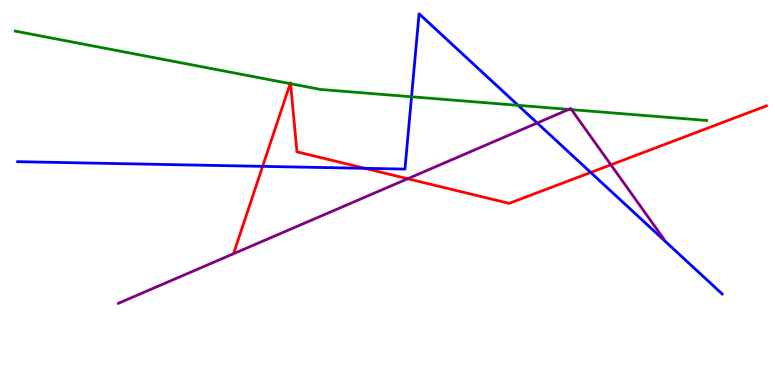[{'lines': ['blue', 'red'], 'intersections': [{'x': 3.39, 'y': 5.68}, {'x': 4.71, 'y': 5.63}, {'x': 7.62, 'y': 5.52}]}, {'lines': ['green', 'red'], 'intersections': [{'x': 3.74, 'y': 7.83}, {'x': 3.75, 'y': 7.83}]}, {'lines': ['purple', 'red'], 'intersections': [{'x': 5.26, 'y': 5.36}, {'x': 7.88, 'y': 5.72}]}, {'lines': ['blue', 'green'], 'intersections': [{'x': 5.31, 'y': 7.49}, {'x': 6.69, 'y': 7.26}]}, {'lines': ['blue', 'purple'], 'intersections': [{'x': 6.93, 'y': 6.81}]}, {'lines': ['green', 'purple'], 'intersections': [{'x': 7.34, 'y': 7.16}, {'x': 7.37, 'y': 7.15}]}]